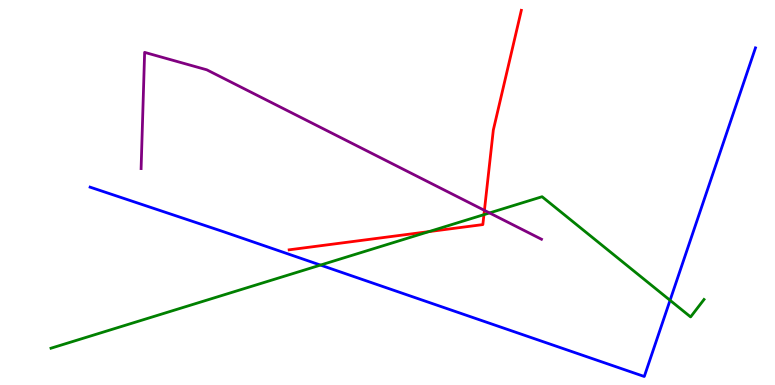[{'lines': ['blue', 'red'], 'intersections': []}, {'lines': ['green', 'red'], 'intersections': [{'x': 5.54, 'y': 3.98}, {'x': 6.24, 'y': 4.42}]}, {'lines': ['purple', 'red'], 'intersections': [{'x': 6.25, 'y': 4.54}]}, {'lines': ['blue', 'green'], 'intersections': [{'x': 4.14, 'y': 3.11}, {'x': 8.65, 'y': 2.2}]}, {'lines': ['blue', 'purple'], 'intersections': []}, {'lines': ['green', 'purple'], 'intersections': [{'x': 6.32, 'y': 4.47}]}]